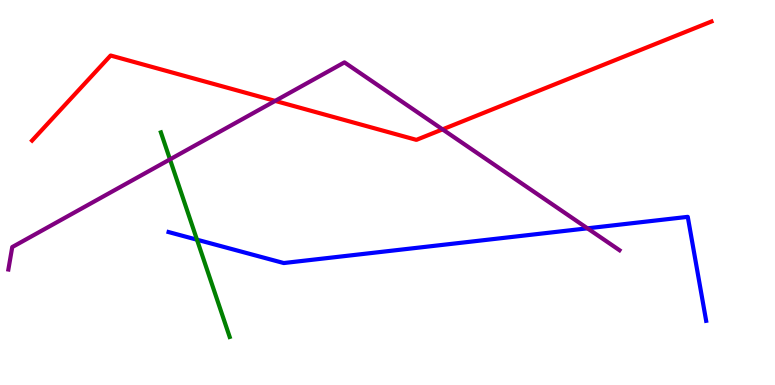[{'lines': ['blue', 'red'], 'intersections': []}, {'lines': ['green', 'red'], 'intersections': []}, {'lines': ['purple', 'red'], 'intersections': [{'x': 3.55, 'y': 7.38}, {'x': 5.71, 'y': 6.64}]}, {'lines': ['blue', 'green'], 'intersections': [{'x': 2.54, 'y': 3.77}]}, {'lines': ['blue', 'purple'], 'intersections': [{'x': 7.58, 'y': 4.07}]}, {'lines': ['green', 'purple'], 'intersections': [{'x': 2.19, 'y': 5.86}]}]